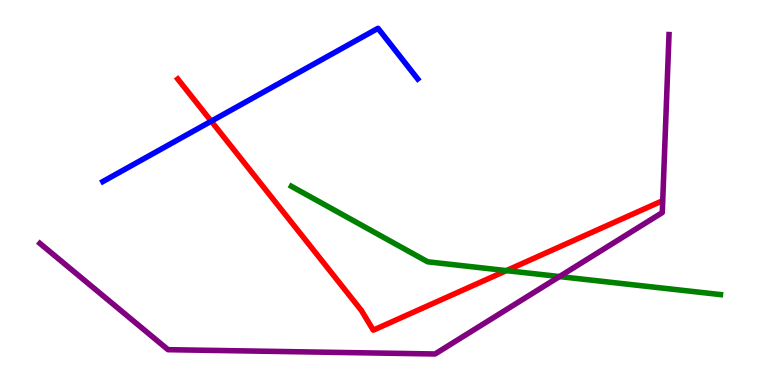[{'lines': ['blue', 'red'], 'intersections': [{'x': 2.73, 'y': 6.85}]}, {'lines': ['green', 'red'], 'intersections': [{'x': 6.53, 'y': 2.97}]}, {'lines': ['purple', 'red'], 'intersections': []}, {'lines': ['blue', 'green'], 'intersections': []}, {'lines': ['blue', 'purple'], 'intersections': []}, {'lines': ['green', 'purple'], 'intersections': [{'x': 7.22, 'y': 2.82}]}]